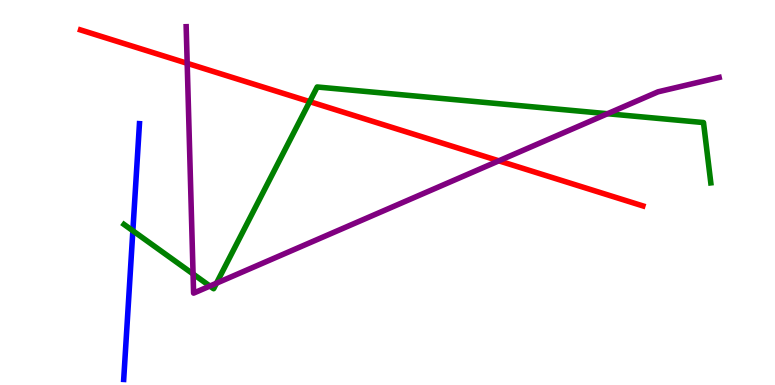[{'lines': ['blue', 'red'], 'intersections': []}, {'lines': ['green', 'red'], 'intersections': [{'x': 4.0, 'y': 7.36}]}, {'lines': ['purple', 'red'], 'intersections': [{'x': 2.42, 'y': 8.36}, {'x': 6.44, 'y': 5.82}]}, {'lines': ['blue', 'green'], 'intersections': [{'x': 1.71, 'y': 4.01}]}, {'lines': ['blue', 'purple'], 'intersections': []}, {'lines': ['green', 'purple'], 'intersections': [{'x': 2.49, 'y': 2.88}, {'x': 2.71, 'y': 2.57}, {'x': 2.79, 'y': 2.64}, {'x': 7.84, 'y': 7.05}]}]